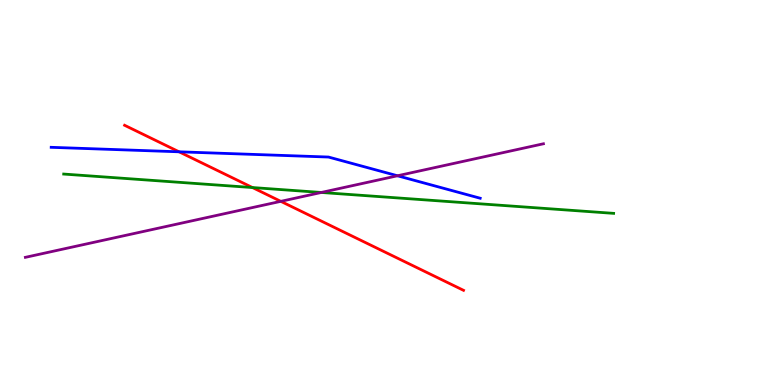[{'lines': ['blue', 'red'], 'intersections': [{'x': 2.31, 'y': 6.06}]}, {'lines': ['green', 'red'], 'intersections': [{'x': 3.26, 'y': 5.13}]}, {'lines': ['purple', 'red'], 'intersections': [{'x': 3.62, 'y': 4.77}]}, {'lines': ['blue', 'green'], 'intersections': []}, {'lines': ['blue', 'purple'], 'intersections': [{'x': 5.13, 'y': 5.43}]}, {'lines': ['green', 'purple'], 'intersections': [{'x': 4.15, 'y': 5.0}]}]